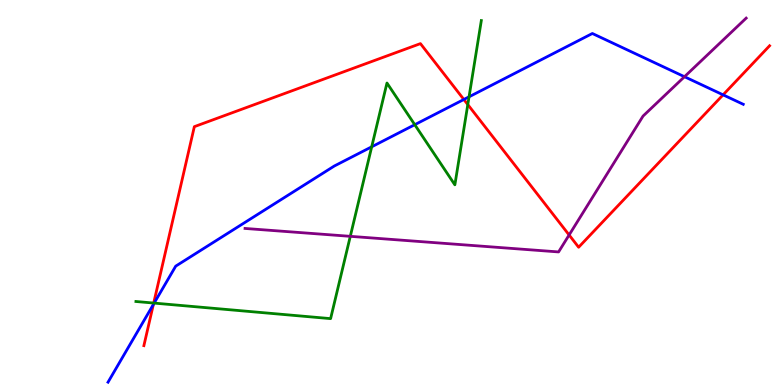[{'lines': ['blue', 'red'], 'intersections': [{'x': 1.98, 'y': 2.09}, {'x': 5.99, 'y': 7.42}, {'x': 9.33, 'y': 7.54}]}, {'lines': ['green', 'red'], 'intersections': [{'x': 1.98, 'y': 2.13}, {'x': 6.04, 'y': 7.28}]}, {'lines': ['purple', 'red'], 'intersections': [{'x': 7.34, 'y': 3.9}]}, {'lines': ['blue', 'green'], 'intersections': [{'x': 1.99, 'y': 2.13}, {'x': 4.8, 'y': 6.19}, {'x': 5.35, 'y': 6.76}, {'x': 6.05, 'y': 7.49}]}, {'lines': ['blue', 'purple'], 'intersections': [{'x': 8.83, 'y': 8.01}]}, {'lines': ['green', 'purple'], 'intersections': [{'x': 4.52, 'y': 3.86}]}]